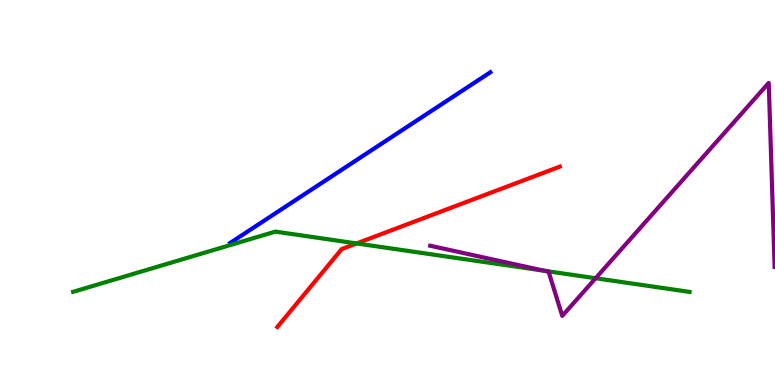[{'lines': ['blue', 'red'], 'intersections': []}, {'lines': ['green', 'red'], 'intersections': [{'x': 4.6, 'y': 3.68}]}, {'lines': ['purple', 'red'], 'intersections': []}, {'lines': ['blue', 'green'], 'intersections': []}, {'lines': ['blue', 'purple'], 'intersections': []}, {'lines': ['green', 'purple'], 'intersections': [{'x': 7.02, 'y': 2.97}, {'x': 7.69, 'y': 2.77}]}]